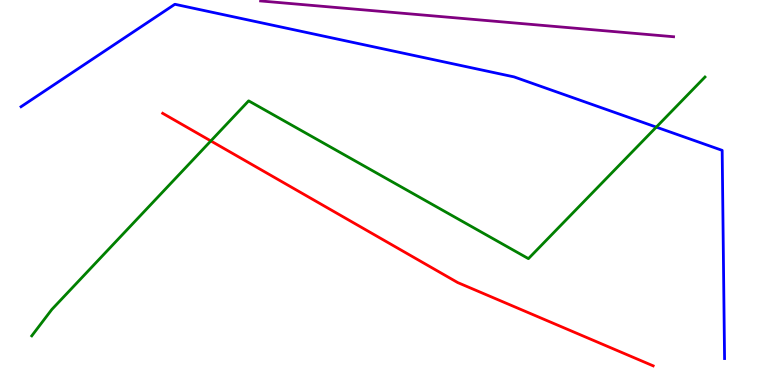[{'lines': ['blue', 'red'], 'intersections': []}, {'lines': ['green', 'red'], 'intersections': [{'x': 2.72, 'y': 6.34}]}, {'lines': ['purple', 'red'], 'intersections': []}, {'lines': ['blue', 'green'], 'intersections': [{'x': 8.47, 'y': 6.7}]}, {'lines': ['blue', 'purple'], 'intersections': []}, {'lines': ['green', 'purple'], 'intersections': []}]